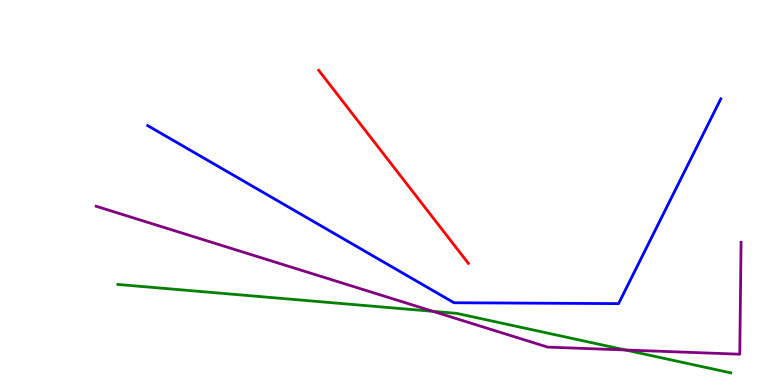[{'lines': ['blue', 'red'], 'intersections': []}, {'lines': ['green', 'red'], 'intersections': []}, {'lines': ['purple', 'red'], 'intersections': []}, {'lines': ['blue', 'green'], 'intersections': []}, {'lines': ['blue', 'purple'], 'intersections': []}, {'lines': ['green', 'purple'], 'intersections': [{'x': 5.59, 'y': 1.91}, {'x': 8.07, 'y': 0.91}]}]